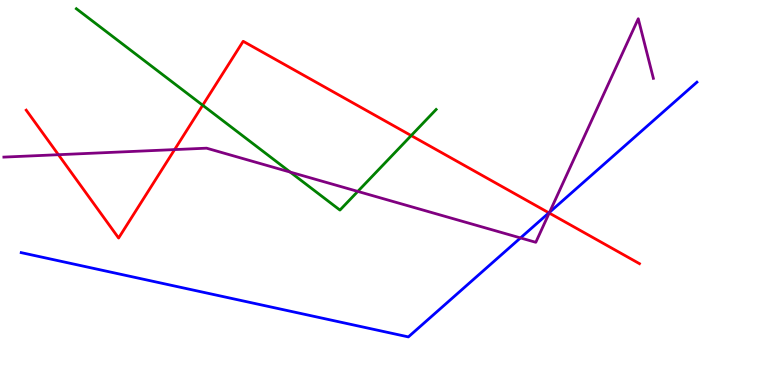[{'lines': ['blue', 'red'], 'intersections': [{'x': 7.08, 'y': 4.47}]}, {'lines': ['green', 'red'], 'intersections': [{'x': 2.62, 'y': 7.27}, {'x': 5.31, 'y': 6.48}]}, {'lines': ['purple', 'red'], 'intersections': [{'x': 0.754, 'y': 5.98}, {'x': 2.25, 'y': 6.11}, {'x': 7.09, 'y': 4.47}]}, {'lines': ['blue', 'green'], 'intersections': []}, {'lines': ['blue', 'purple'], 'intersections': [{'x': 6.72, 'y': 3.82}, {'x': 7.09, 'y': 4.49}]}, {'lines': ['green', 'purple'], 'intersections': [{'x': 3.74, 'y': 5.53}, {'x': 4.62, 'y': 5.03}]}]